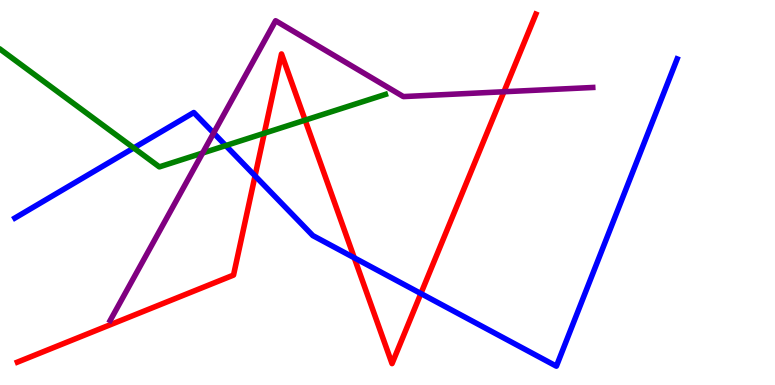[{'lines': ['blue', 'red'], 'intersections': [{'x': 3.29, 'y': 5.43}, {'x': 4.57, 'y': 3.3}, {'x': 5.43, 'y': 2.38}]}, {'lines': ['green', 'red'], 'intersections': [{'x': 3.41, 'y': 6.54}, {'x': 3.94, 'y': 6.88}]}, {'lines': ['purple', 'red'], 'intersections': [{'x': 6.5, 'y': 7.62}]}, {'lines': ['blue', 'green'], 'intersections': [{'x': 1.73, 'y': 6.16}, {'x': 2.91, 'y': 6.22}]}, {'lines': ['blue', 'purple'], 'intersections': [{'x': 2.76, 'y': 6.54}]}, {'lines': ['green', 'purple'], 'intersections': [{'x': 2.61, 'y': 6.03}]}]